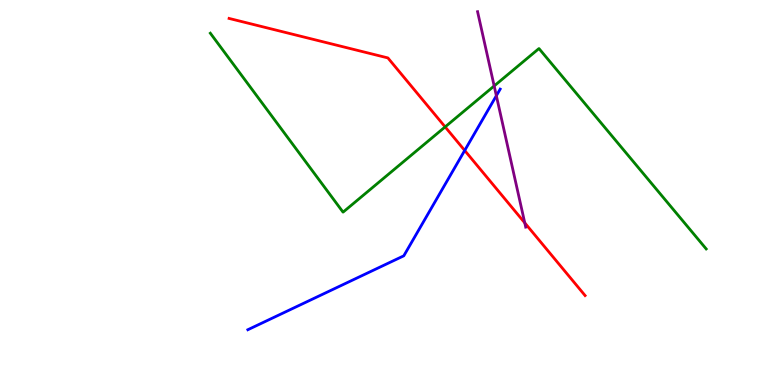[{'lines': ['blue', 'red'], 'intersections': [{'x': 6.0, 'y': 6.09}]}, {'lines': ['green', 'red'], 'intersections': [{'x': 5.74, 'y': 6.7}]}, {'lines': ['purple', 'red'], 'intersections': [{'x': 6.77, 'y': 4.21}]}, {'lines': ['blue', 'green'], 'intersections': []}, {'lines': ['blue', 'purple'], 'intersections': [{'x': 6.4, 'y': 7.51}]}, {'lines': ['green', 'purple'], 'intersections': [{'x': 6.38, 'y': 7.77}]}]